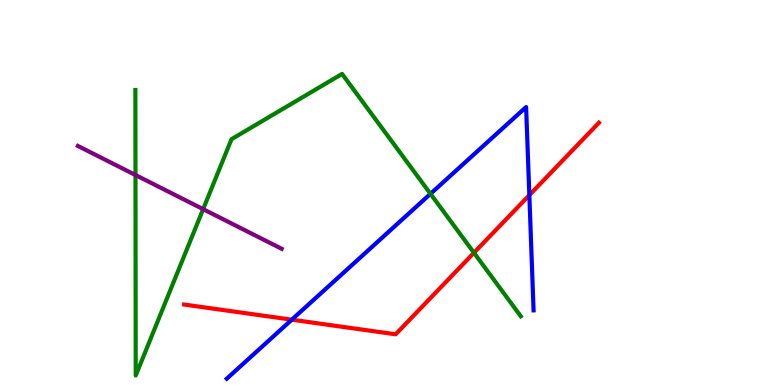[{'lines': ['blue', 'red'], 'intersections': [{'x': 3.77, 'y': 1.7}, {'x': 6.83, 'y': 4.93}]}, {'lines': ['green', 'red'], 'intersections': [{'x': 6.12, 'y': 3.43}]}, {'lines': ['purple', 'red'], 'intersections': []}, {'lines': ['blue', 'green'], 'intersections': [{'x': 5.55, 'y': 4.97}]}, {'lines': ['blue', 'purple'], 'intersections': []}, {'lines': ['green', 'purple'], 'intersections': [{'x': 1.75, 'y': 5.45}, {'x': 2.62, 'y': 4.57}]}]